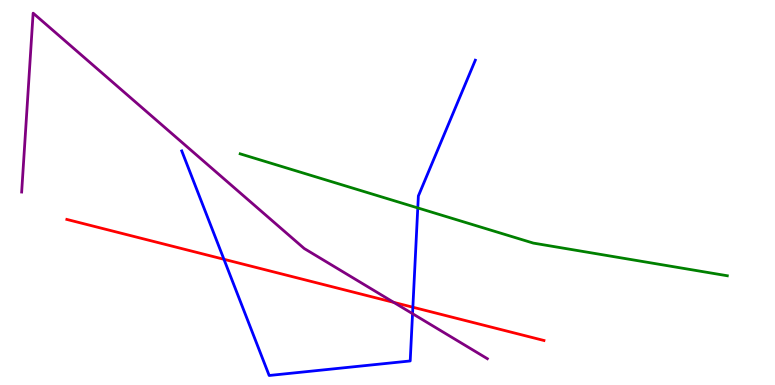[{'lines': ['blue', 'red'], 'intersections': [{'x': 2.89, 'y': 3.27}, {'x': 5.33, 'y': 2.02}]}, {'lines': ['green', 'red'], 'intersections': []}, {'lines': ['purple', 'red'], 'intersections': [{'x': 5.08, 'y': 2.15}]}, {'lines': ['blue', 'green'], 'intersections': [{'x': 5.39, 'y': 4.6}]}, {'lines': ['blue', 'purple'], 'intersections': [{'x': 5.32, 'y': 1.85}]}, {'lines': ['green', 'purple'], 'intersections': []}]